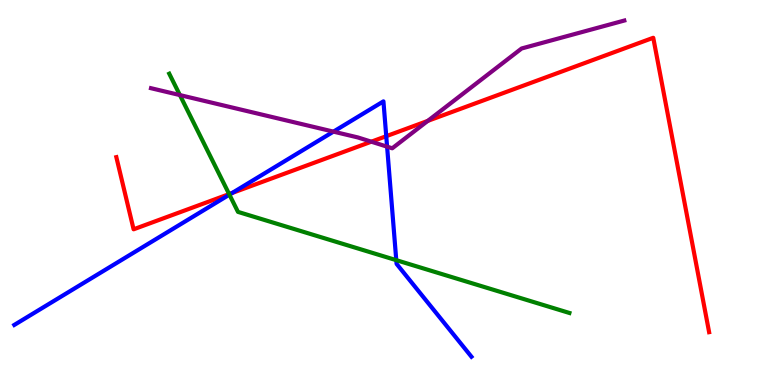[{'lines': ['blue', 'red'], 'intersections': [{'x': 3.0, 'y': 4.99}, {'x': 4.98, 'y': 6.46}]}, {'lines': ['green', 'red'], 'intersections': [{'x': 2.96, 'y': 4.96}]}, {'lines': ['purple', 'red'], 'intersections': [{'x': 4.79, 'y': 6.32}, {'x': 5.52, 'y': 6.86}]}, {'lines': ['blue', 'green'], 'intersections': [{'x': 2.96, 'y': 4.94}, {'x': 5.11, 'y': 3.24}]}, {'lines': ['blue', 'purple'], 'intersections': [{'x': 4.3, 'y': 6.58}, {'x': 4.99, 'y': 6.19}]}, {'lines': ['green', 'purple'], 'intersections': [{'x': 2.32, 'y': 7.53}]}]